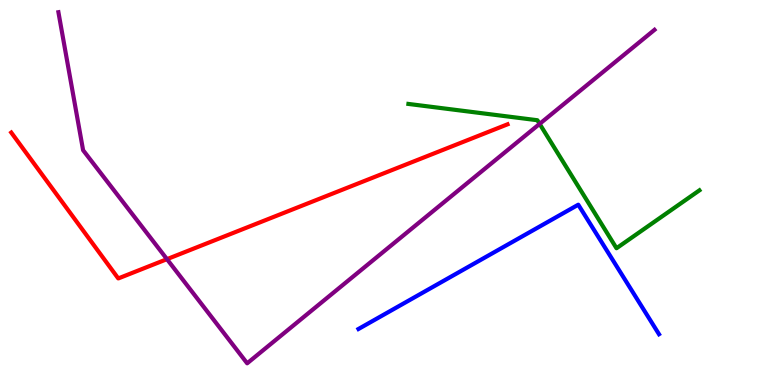[{'lines': ['blue', 'red'], 'intersections': []}, {'lines': ['green', 'red'], 'intersections': []}, {'lines': ['purple', 'red'], 'intersections': [{'x': 2.15, 'y': 3.27}]}, {'lines': ['blue', 'green'], 'intersections': []}, {'lines': ['blue', 'purple'], 'intersections': []}, {'lines': ['green', 'purple'], 'intersections': [{'x': 6.96, 'y': 6.78}]}]